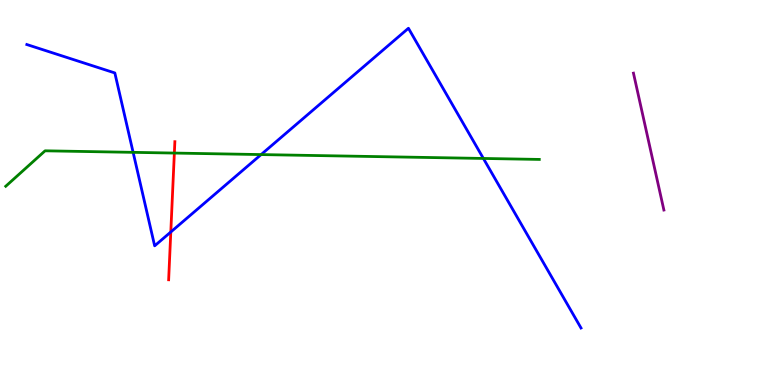[{'lines': ['blue', 'red'], 'intersections': [{'x': 2.2, 'y': 3.97}]}, {'lines': ['green', 'red'], 'intersections': [{'x': 2.25, 'y': 6.02}]}, {'lines': ['purple', 'red'], 'intersections': []}, {'lines': ['blue', 'green'], 'intersections': [{'x': 1.72, 'y': 6.04}, {'x': 3.37, 'y': 5.98}, {'x': 6.24, 'y': 5.88}]}, {'lines': ['blue', 'purple'], 'intersections': []}, {'lines': ['green', 'purple'], 'intersections': []}]